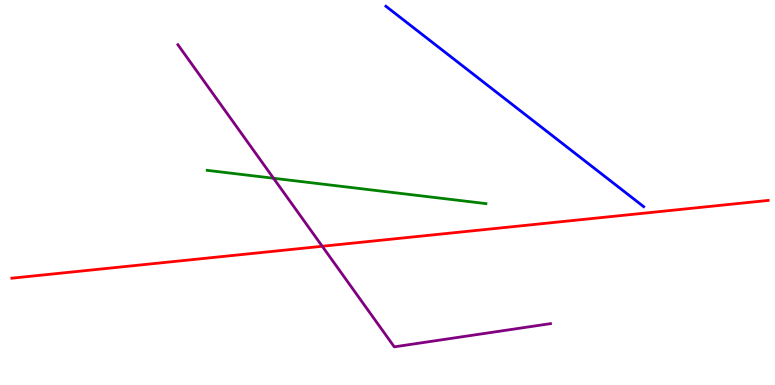[{'lines': ['blue', 'red'], 'intersections': []}, {'lines': ['green', 'red'], 'intersections': []}, {'lines': ['purple', 'red'], 'intersections': [{'x': 4.16, 'y': 3.6}]}, {'lines': ['blue', 'green'], 'intersections': []}, {'lines': ['blue', 'purple'], 'intersections': []}, {'lines': ['green', 'purple'], 'intersections': [{'x': 3.53, 'y': 5.37}]}]